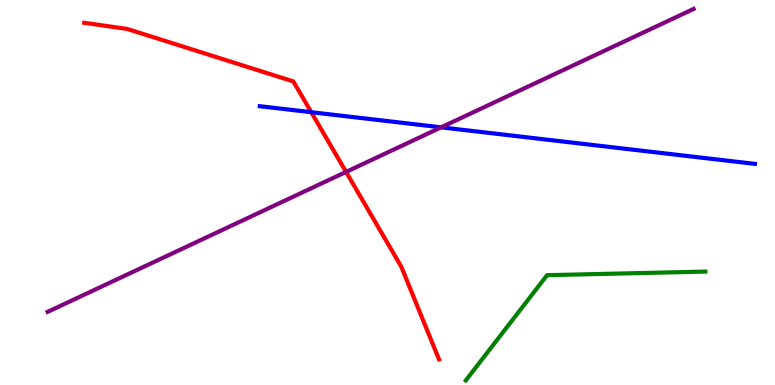[{'lines': ['blue', 'red'], 'intersections': [{'x': 4.02, 'y': 7.09}]}, {'lines': ['green', 'red'], 'intersections': []}, {'lines': ['purple', 'red'], 'intersections': [{'x': 4.47, 'y': 5.53}]}, {'lines': ['blue', 'green'], 'intersections': []}, {'lines': ['blue', 'purple'], 'intersections': [{'x': 5.69, 'y': 6.69}]}, {'lines': ['green', 'purple'], 'intersections': []}]